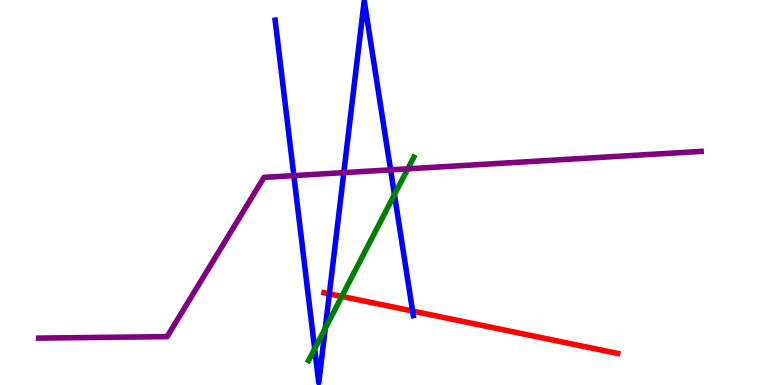[{'lines': ['blue', 'red'], 'intersections': [{'x': 4.25, 'y': 2.37}, {'x': 5.32, 'y': 1.92}]}, {'lines': ['green', 'red'], 'intersections': [{'x': 4.41, 'y': 2.3}]}, {'lines': ['purple', 'red'], 'intersections': []}, {'lines': ['blue', 'green'], 'intersections': [{'x': 4.06, 'y': 0.939}, {'x': 4.2, 'y': 1.47}, {'x': 5.09, 'y': 4.95}]}, {'lines': ['blue', 'purple'], 'intersections': [{'x': 3.79, 'y': 5.44}, {'x': 4.44, 'y': 5.52}, {'x': 5.04, 'y': 5.59}]}, {'lines': ['green', 'purple'], 'intersections': [{'x': 5.26, 'y': 5.61}]}]